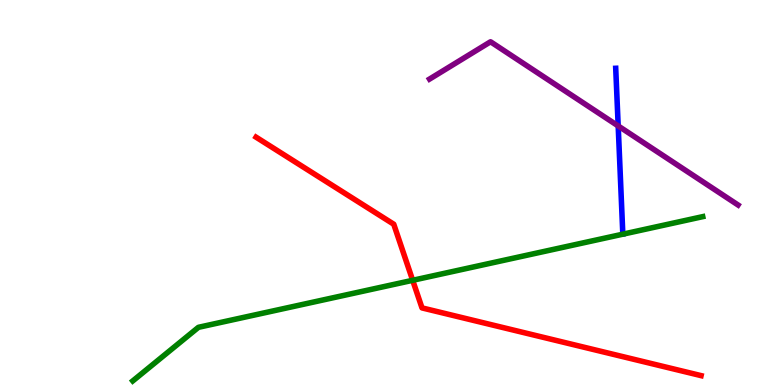[{'lines': ['blue', 'red'], 'intersections': []}, {'lines': ['green', 'red'], 'intersections': [{'x': 5.32, 'y': 2.72}]}, {'lines': ['purple', 'red'], 'intersections': []}, {'lines': ['blue', 'green'], 'intersections': []}, {'lines': ['blue', 'purple'], 'intersections': [{'x': 7.98, 'y': 6.73}]}, {'lines': ['green', 'purple'], 'intersections': []}]